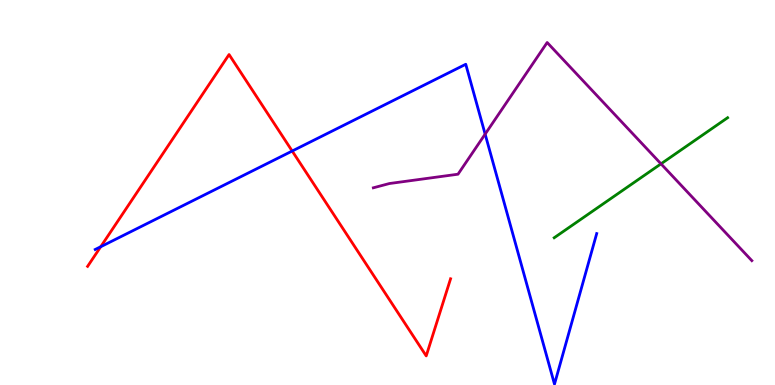[{'lines': ['blue', 'red'], 'intersections': [{'x': 1.3, 'y': 3.59}, {'x': 3.77, 'y': 6.08}]}, {'lines': ['green', 'red'], 'intersections': []}, {'lines': ['purple', 'red'], 'intersections': []}, {'lines': ['blue', 'green'], 'intersections': []}, {'lines': ['blue', 'purple'], 'intersections': [{'x': 6.26, 'y': 6.52}]}, {'lines': ['green', 'purple'], 'intersections': [{'x': 8.53, 'y': 5.74}]}]